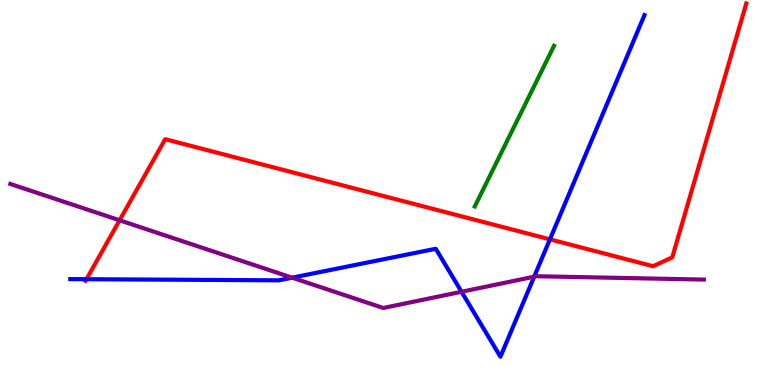[{'lines': ['blue', 'red'], 'intersections': [{'x': 1.12, 'y': 2.75}, {'x': 7.1, 'y': 3.78}]}, {'lines': ['green', 'red'], 'intersections': []}, {'lines': ['purple', 'red'], 'intersections': [{'x': 1.54, 'y': 4.28}]}, {'lines': ['blue', 'green'], 'intersections': []}, {'lines': ['blue', 'purple'], 'intersections': [{'x': 3.77, 'y': 2.79}, {'x': 5.96, 'y': 2.42}, {'x': 6.89, 'y': 2.81}]}, {'lines': ['green', 'purple'], 'intersections': []}]